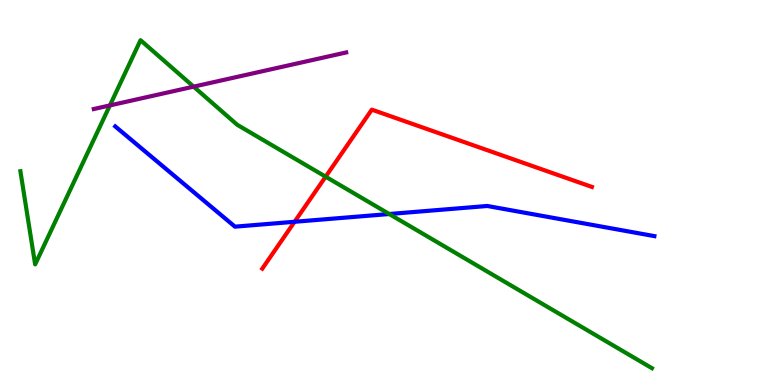[{'lines': ['blue', 'red'], 'intersections': [{'x': 3.8, 'y': 4.24}]}, {'lines': ['green', 'red'], 'intersections': [{'x': 4.2, 'y': 5.41}]}, {'lines': ['purple', 'red'], 'intersections': []}, {'lines': ['blue', 'green'], 'intersections': [{'x': 5.02, 'y': 4.44}]}, {'lines': ['blue', 'purple'], 'intersections': []}, {'lines': ['green', 'purple'], 'intersections': [{'x': 1.42, 'y': 7.26}, {'x': 2.5, 'y': 7.75}]}]